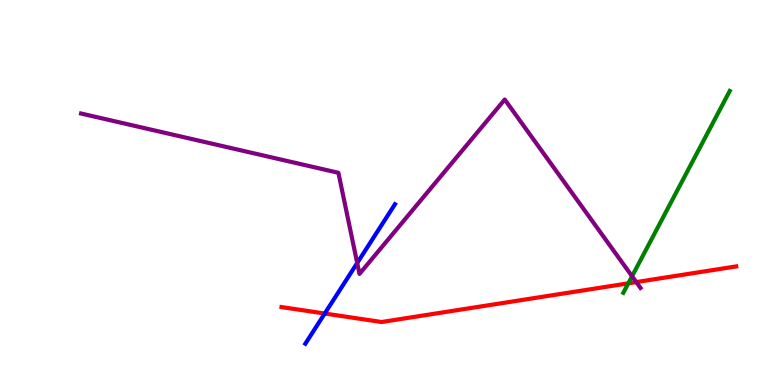[{'lines': ['blue', 'red'], 'intersections': [{'x': 4.19, 'y': 1.86}]}, {'lines': ['green', 'red'], 'intersections': [{'x': 8.11, 'y': 2.64}]}, {'lines': ['purple', 'red'], 'intersections': [{'x': 8.21, 'y': 2.67}]}, {'lines': ['blue', 'green'], 'intersections': []}, {'lines': ['blue', 'purple'], 'intersections': [{'x': 4.61, 'y': 3.17}]}, {'lines': ['green', 'purple'], 'intersections': [{'x': 8.16, 'y': 2.83}]}]